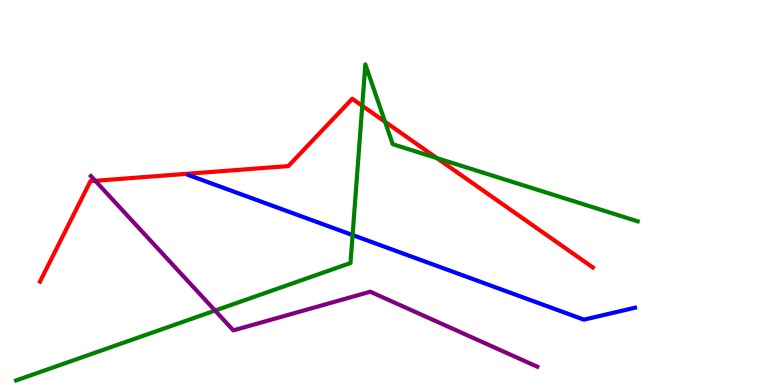[{'lines': ['blue', 'red'], 'intersections': []}, {'lines': ['green', 'red'], 'intersections': [{'x': 4.67, 'y': 7.25}, {'x': 4.97, 'y': 6.84}, {'x': 5.64, 'y': 5.89}]}, {'lines': ['purple', 'red'], 'intersections': [{'x': 1.23, 'y': 5.3}]}, {'lines': ['blue', 'green'], 'intersections': [{'x': 4.55, 'y': 3.89}]}, {'lines': ['blue', 'purple'], 'intersections': []}, {'lines': ['green', 'purple'], 'intersections': [{'x': 2.78, 'y': 1.93}]}]